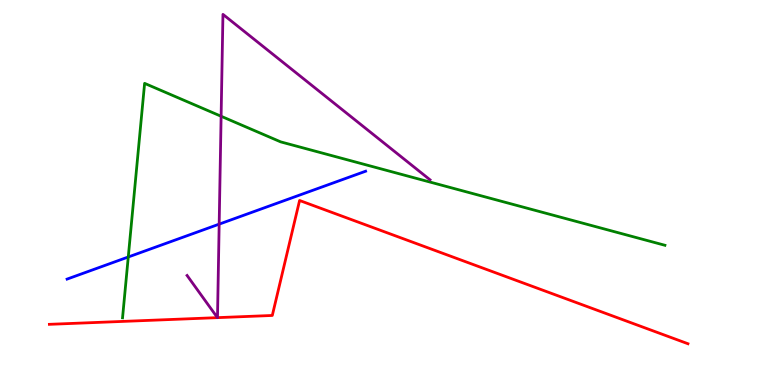[{'lines': ['blue', 'red'], 'intersections': []}, {'lines': ['green', 'red'], 'intersections': []}, {'lines': ['purple', 'red'], 'intersections': [{'x': 2.81, 'y': 1.75}, {'x': 2.81, 'y': 1.75}]}, {'lines': ['blue', 'green'], 'intersections': [{'x': 1.66, 'y': 3.32}]}, {'lines': ['blue', 'purple'], 'intersections': [{'x': 2.83, 'y': 4.18}]}, {'lines': ['green', 'purple'], 'intersections': [{'x': 2.85, 'y': 6.98}]}]